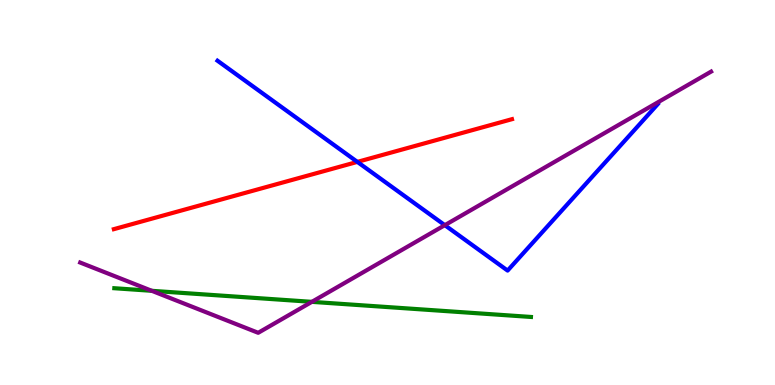[{'lines': ['blue', 'red'], 'intersections': [{'x': 4.61, 'y': 5.79}]}, {'lines': ['green', 'red'], 'intersections': []}, {'lines': ['purple', 'red'], 'intersections': []}, {'lines': ['blue', 'green'], 'intersections': []}, {'lines': ['blue', 'purple'], 'intersections': [{'x': 5.74, 'y': 4.15}]}, {'lines': ['green', 'purple'], 'intersections': [{'x': 1.96, 'y': 2.45}, {'x': 4.02, 'y': 2.16}]}]